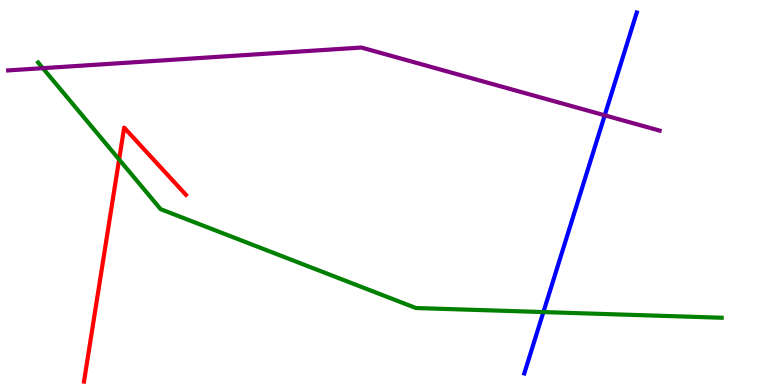[{'lines': ['blue', 'red'], 'intersections': []}, {'lines': ['green', 'red'], 'intersections': [{'x': 1.54, 'y': 5.86}]}, {'lines': ['purple', 'red'], 'intersections': []}, {'lines': ['blue', 'green'], 'intersections': [{'x': 7.01, 'y': 1.89}]}, {'lines': ['blue', 'purple'], 'intersections': [{'x': 7.8, 'y': 7.0}]}, {'lines': ['green', 'purple'], 'intersections': [{'x': 0.553, 'y': 8.23}]}]